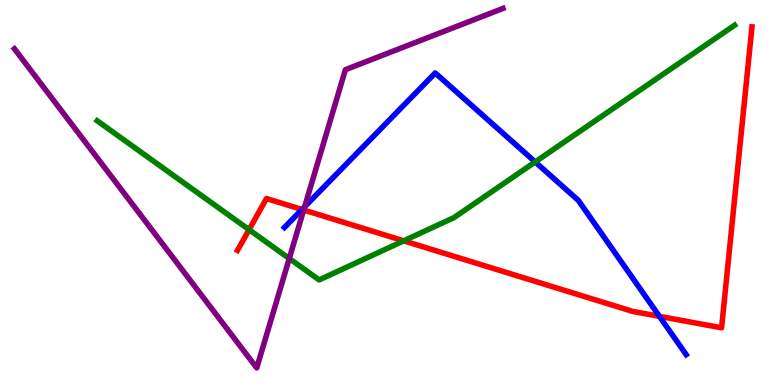[{'lines': ['blue', 'red'], 'intersections': [{'x': 3.9, 'y': 4.56}, {'x': 8.51, 'y': 1.78}]}, {'lines': ['green', 'red'], 'intersections': [{'x': 3.21, 'y': 4.03}, {'x': 5.21, 'y': 3.74}]}, {'lines': ['purple', 'red'], 'intersections': [{'x': 3.92, 'y': 4.55}]}, {'lines': ['blue', 'green'], 'intersections': [{'x': 6.91, 'y': 5.79}]}, {'lines': ['blue', 'purple'], 'intersections': [{'x': 3.93, 'y': 4.63}]}, {'lines': ['green', 'purple'], 'intersections': [{'x': 3.73, 'y': 3.29}]}]